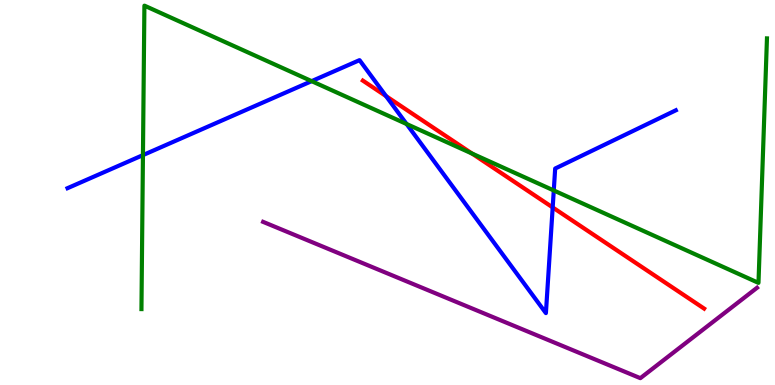[{'lines': ['blue', 'red'], 'intersections': [{'x': 4.98, 'y': 7.5}, {'x': 7.13, 'y': 4.61}]}, {'lines': ['green', 'red'], 'intersections': [{'x': 6.09, 'y': 6.01}]}, {'lines': ['purple', 'red'], 'intersections': []}, {'lines': ['blue', 'green'], 'intersections': [{'x': 1.84, 'y': 5.97}, {'x': 4.02, 'y': 7.89}, {'x': 5.25, 'y': 6.78}, {'x': 7.15, 'y': 5.05}]}, {'lines': ['blue', 'purple'], 'intersections': []}, {'lines': ['green', 'purple'], 'intersections': []}]